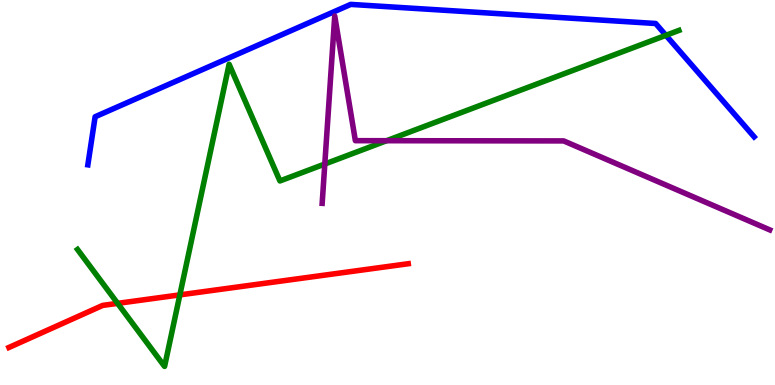[{'lines': ['blue', 'red'], 'intersections': []}, {'lines': ['green', 'red'], 'intersections': [{'x': 1.52, 'y': 2.12}, {'x': 2.32, 'y': 2.34}]}, {'lines': ['purple', 'red'], 'intersections': []}, {'lines': ['blue', 'green'], 'intersections': [{'x': 8.59, 'y': 9.08}]}, {'lines': ['blue', 'purple'], 'intersections': []}, {'lines': ['green', 'purple'], 'intersections': [{'x': 4.19, 'y': 5.74}, {'x': 4.99, 'y': 6.35}]}]